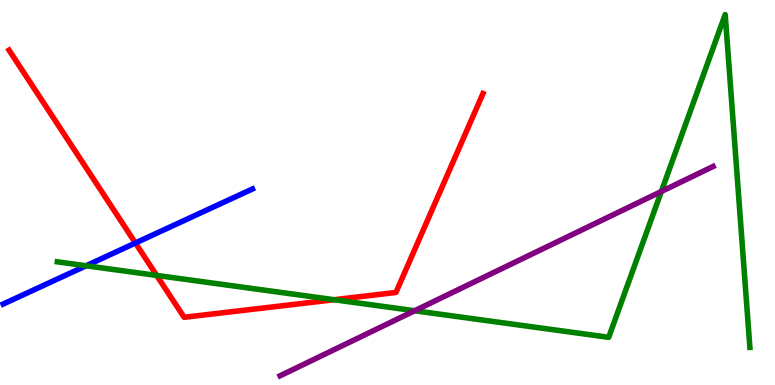[{'lines': ['blue', 'red'], 'intersections': [{'x': 1.75, 'y': 3.69}]}, {'lines': ['green', 'red'], 'intersections': [{'x': 2.02, 'y': 2.85}, {'x': 4.31, 'y': 2.22}]}, {'lines': ['purple', 'red'], 'intersections': []}, {'lines': ['blue', 'green'], 'intersections': [{'x': 1.11, 'y': 3.1}]}, {'lines': ['blue', 'purple'], 'intersections': []}, {'lines': ['green', 'purple'], 'intersections': [{'x': 5.35, 'y': 1.93}, {'x': 8.53, 'y': 5.03}]}]